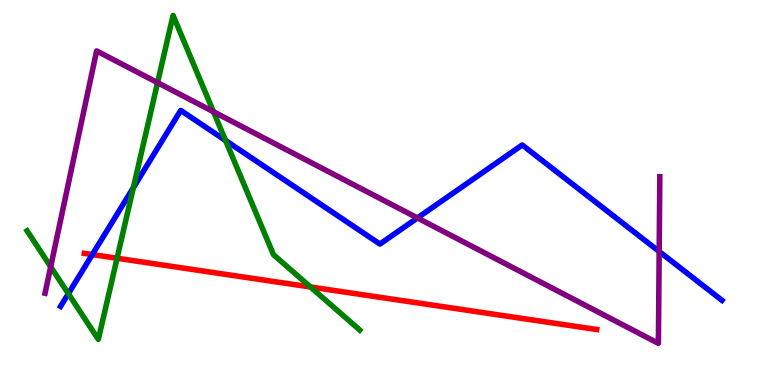[{'lines': ['blue', 'red'], 'intersections': [{'x': 1.19, 'y': 3.39}]}, {'lines': ['green', 'red'], 'intersections': [{'x': 1.51, 'y': 3.29}, {'x': 4.01, 'y': 2.55}]}, {'lines': ['purple', 'red'], 'intersections': []}, {'lines': ['blue', 'green'], 'intersections': [{'x': 0.882, 'y': 2.37}, {'x': 1.72, 'y': 5.12}, {'x': 2.91, 'y': 6.35}]}, {'lines': ['blue', 'purple'], 'intersections': [{'x': 5.39, 'y': 4.34}, {'x': 8.51, 'y': 3.47}]}, {'lines': ['green', 'purple'], 'intersections': [{'x': 0.654, 'y': 3.07}, {'x': 2.03, 'y': 7.85}, {'x': 2.75, 'y': 7.1}]}]